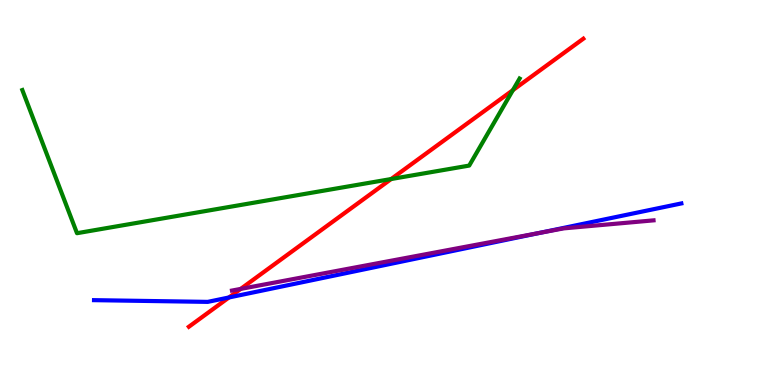[{'lines': ['blue', 'red'], 'intersections': [{'x': 2.95, 'y': 2.27}]}, {'lines': ['green', 'red'], 'intersections': [{'x': 5.05, 'y': 5.35}, {'x': 6.62, 'y': 7.66}]}, {'lines': ['purple', 'red'], 'intersections': [{'x': 3.11, 'y': 2.5}]}, {'lines': ['blue', 'green'], 'intersections': []}, {'lines': ['blue', 'purple'], 'intersections': [{'x': 6.96, 'y': 3.95}]}, {'lines': ['green', 'purple'], 'intersections': []}]